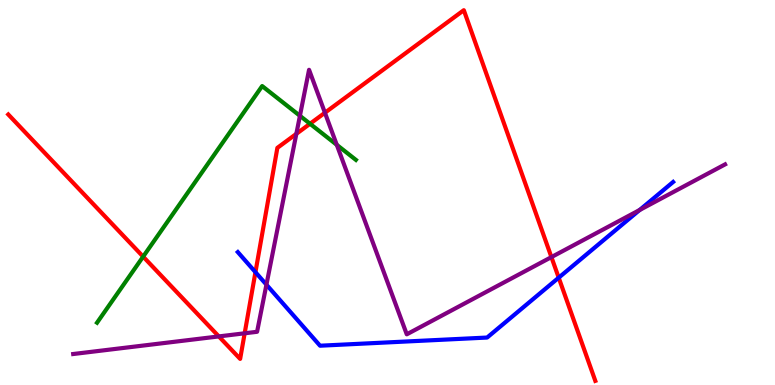[{'lines': ['blue', 'red'], 'intersections': [{'x': 3.3, 'y': 2.93}, {'x': 7.21, 'y': 2.79}]}, {'lines': ['green', 'red'], 'intersections': [{'x': 1.85, 'y': 3.33}, {'x': 4.0, 'y': 6.79}]}, {'lines': ['purple', 'red'], 'intersections': [{'x': 2.82, 'y': 1.26}, {'x': 3.16, 'y': 1.34}, {'x': 3.82, 'y': 6.52}, {'x': 4.19, 'y': 7.07}, {'x': 7.12, 'y': 3.32}]}, {'lines': ['blue', 'green'], 'intersections': []}, {'lines': ['blue', 'purple'], 'intersections': [{'x': 3.44, 'y': 2.61}, {'x': 8.25, 'y': 4.54}]}, {'lines': ['green', 'purple'], 'intersections': [{'x': 3.87, 'y': 6.99}, {'x': 4.35, 'y': 6.24}]}]